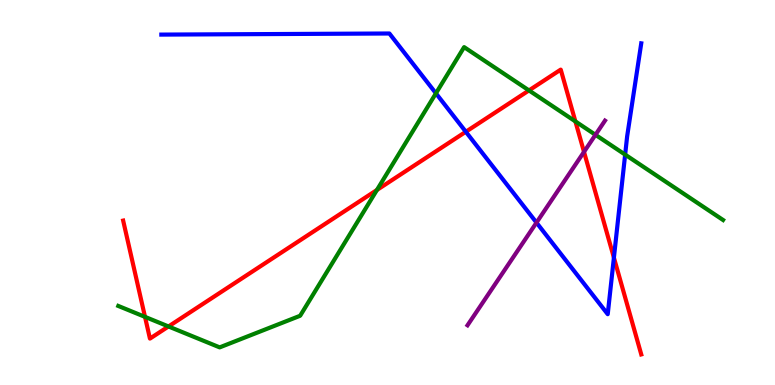[{'lines': ['blue', 'red'], 'intersections': [{'x': 6.01, 'y': 6.58}, {'x': 7.92, 'y': 3.31}]}, {'lines': ['green', 'red'], 'intersections': [{'x': 1.87, 'y': 1.77}, {'x': 2.17, 'y': 1.52}, {'x': 4.86, 'y': 5.07}, {'x': 6.83, 'y': 7.65}, {'x': 7.42, 'y': 6.85}]}, {'lines': ['purple', 'red'], 'intersections': [{'x': 7.54, 'y': 6.06}]}, {'lines': ['blue', 'green'], 'intersections': [{'x': 5.62, 'y': 7.58}, {'x': 8.07, 'y': 5.98}]}, {'lines': ['blue', 'purple'], 'intersections': [{'x': 6.92, 'y': 4.22}]}, {'lines': ['green', 'purple'], 'intersections': [{'x': 7.68, 'y': 6.5}]}]